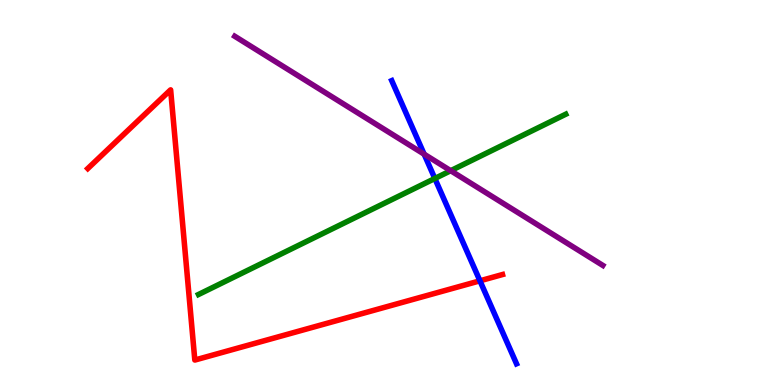[{'lines': ['blue', 'red'], 'intersections': [{'x': 6.19, 'y': 2.71}]}, {'lines': ['green', 'red'], 'intersections': []}, {'lines': ['purple', 'red'], 'intersections': []}, {'lines': ['blue', 'green'], 'intersections': [{'x': 5.61, 'y': 5.36}]}, {'lines': ['blue', 'purple'], 'intersections': [{'x': 5.47, 'y': 6.0}]}, {'lines': ['green', 'purple'], 'intersections': [{'x': 5.82, 'y': 5.57}]}]